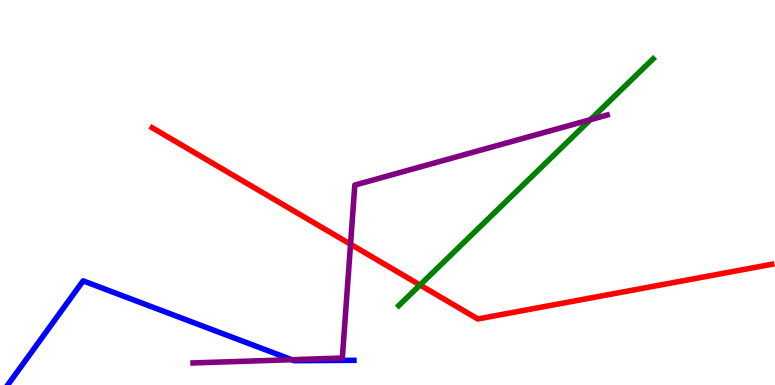[{'lines': ['blue', 'red'], 'intersections': []}, {'lines': ['green', 'red'], 'intersections': [{'x': 5.42, 'y': 2.6}]}, {'lines': ['purple', 'red'], 'intersections': [{'x': 4.52, 'y': 3.66}]}, {'lines': ['blue', 'green'], 'intersections': []}, {'lines': ['blue', 'purple'], 'intersections': [{'x': 3.76, 'y': 0.657}]}, {'lines': ['green', 'purple'], 'intersections': [{'x': 7.62, 'y': 6.89}]}]